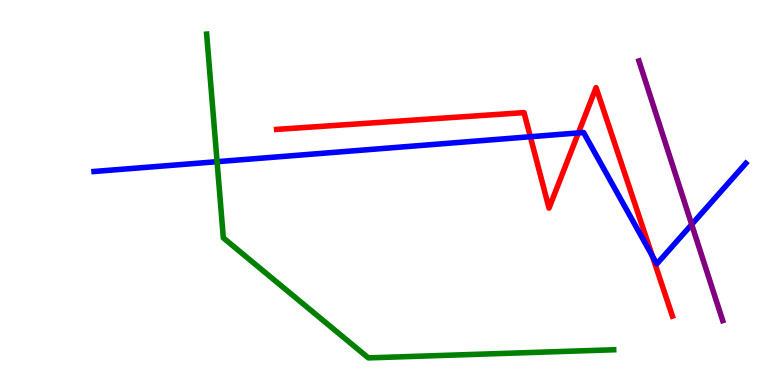[{'lines': ['blue', 'red'], 'intersections': [{'x': 6.84, 'y': 6.45}, {'x': 7.46, 'y': 6.55}, {'x': 8.42, 'y': 3.36}]}, {'lines': ['green', 'red'], 'intersections': []}, {'lines': ['purple', 'red'], 'intersections': []}, {'lines': ['blue', 'green'], 'intersections': [{'x': 2.8, 'y': 5.8}]}, {'lines': ['blue', 'purple'], 'intersections': [{'x': 8.93, 'y': 4.17}]}, {'lines': ['green', 'purple'], 'intersections': []}]